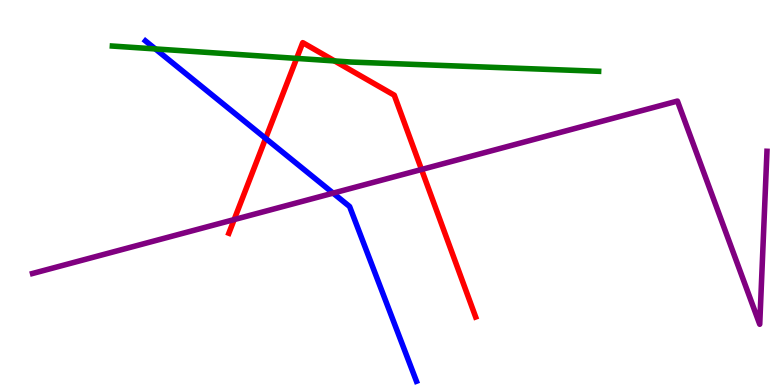[{'lines': ['blue', 'red'], 'intersections': [{'x': 3.43, 'y': 6.41}]}, {'lines': ['green', 'red'], 'intersections': [{'x': 3.83, 'y': 8.48}, {'x': 4.32, 'y': 8.42}]}, {'lines': ['purple', 'red'], 'intersections': [{'x': 3.02, 'y': 4.3}, {'x': 5.44, 'y': 5.6}]}, {'lines': ['blue', 'green'], 'intersections': [{'x': 2.0, 'y': 8.73}]}, {'lines': ['blue', 'purple'], 'intersections': [{'x': 4.3, 'y': 4.98}]}, {'lines': ['green', 'purple'], 'intersections': []}]